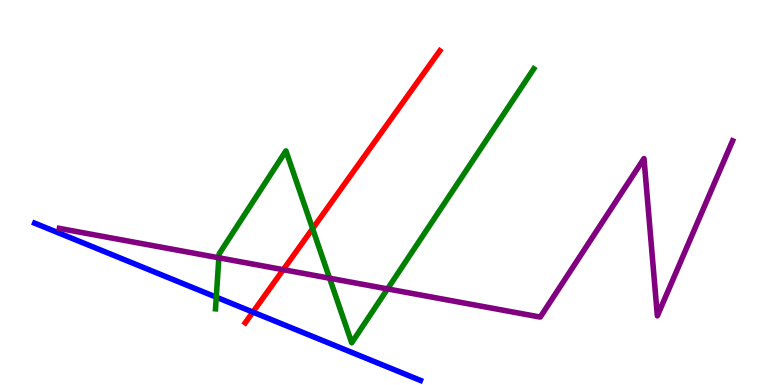[{'lines': ['blue', 'red'], 'intersections': [{'x': 3.26, 'y': 1.89}]}, {'lines': ['green', 'red'], 'intersections': [{'x': 4.03, 'y': 4.06}]}, {'lines': ['purple', 'red'], 'intersections': [{'x': 3.65, 'y': 3.0}]}, {'lines': ['blue', 'green'], 'intersections': [{'x': 2.79, 'y': 2.28}]}, {'lines': ['blue', 'purple'], 'intersections': []}, {'lines': ['green', 'purple'], 'intersections': [{'x': 2.82, 'y': 3.3}, {'x': 4.25, 'y': 2.77}, {'x': 5.0, 'y': 2.5}]}]